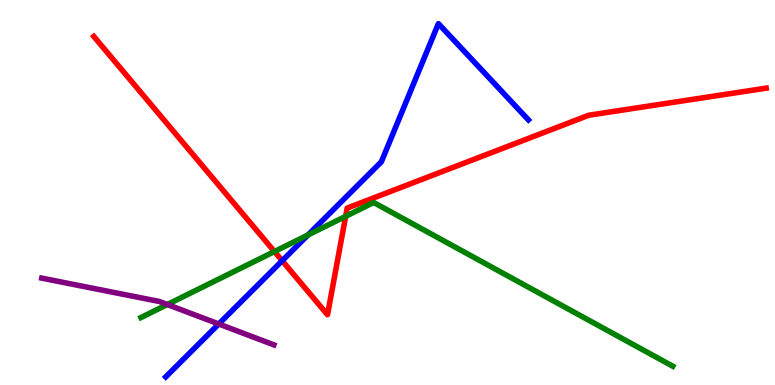[{'lines': ['blue', 'red'], 'intersections': [{'x': 3.64, 'y': 3.23}]}, {'lines': ['green', 'red'], 'intersections': [{'x': 3.54, 'y': 3.47}, {'x': 4.46, 'y': 4.38}]}, {'lines': ['purple', 'red'], 'intersections': []}, {'lines': ['blue', 'green'], 'intersections': [{'x': 3.97, 'y': 3.9}]}, {'lines': ['blue', 'purple'], 'intersections': [{'x': 2.82, 'y': 1.58}]}, {'lines': ['green', 'purple'], 'intersections': [{'x': 2.16, 'y': 2.09}]}]